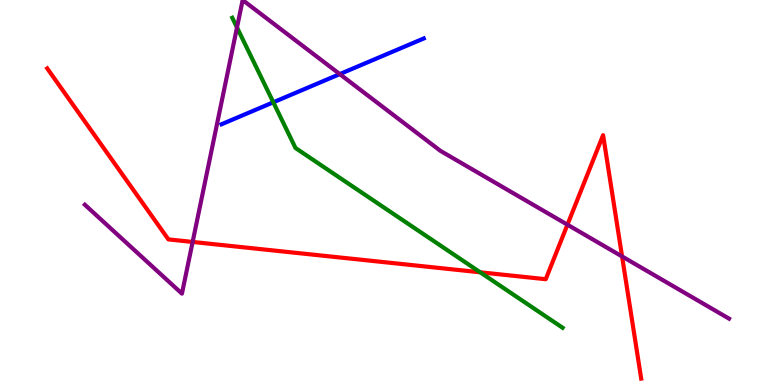[{'lines': ['blue', 'red'], 'intersections': []}, {'lines': ['green', 'red'], 'intersections': [{'x': 6.2, 'y': 2.93}]}, {'lines': ['purple', 'red'], 'intersections': [{'x': 2.49, 'y': 3.72}, {'x': 7.32, 'y': 4.16}, {'x': 8.03, 'y': 3.34}]}, {'lines': ['blue', 'green'], 'intersections': [{'x': 3.53, 'y': 7.34}]}, {'lines': ['blue', 'purple'], 'intersections': [{'x': 4.38, 'y': 8.08}]}, {'lines': ['green', 'purple'], 'intersections': [{'x': 3.06, 'y': 9.29}]}]